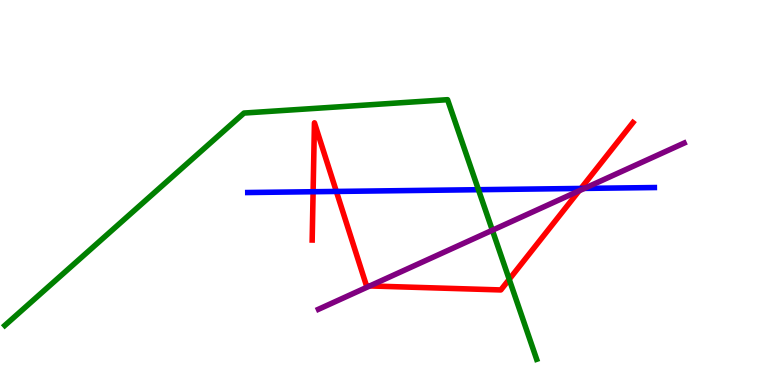[{'lines': ['blue', 'red'], 'intersections': [{'x': 4.04, 'y': 5.02}, {'x': 4.34, 'y': 5.03}, {'x': 7.5, 'y': 5.11}]}, {'lines': ['green', 'red'], 'intersections': [{'x': 6.57, 'y': 2.74}]}, {'lines': ['purple', 'red'], 'intersections': [{'x': 4.77, 'y': 2.57}, {'x': 7.47, 'y': 5.04}]}, {'lines': ['blue', 'green'], 'intersections': [{'x': 6.17, 'y': 5.07}]}, {'lines': ['blue', 'purple'], 'intersections': [{'x': 7.54, 'y': 5.11}]}, {'lines': ['green', 'purple'], 'intersections': [{'x': 6.35, 'y': 4.02}]}]